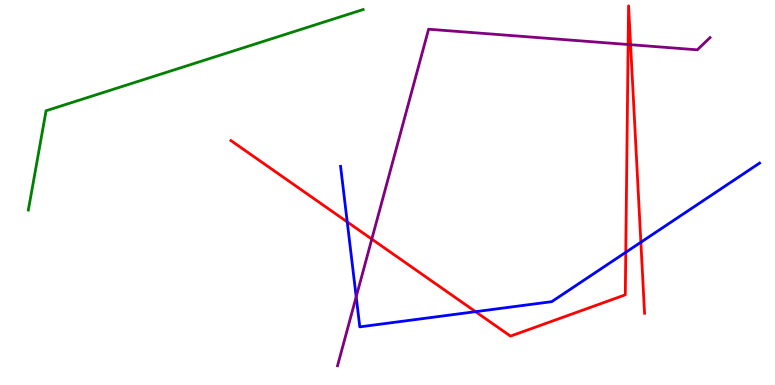[{'lines': ['blue', 'red'], 'intersections': [{'x': 4.48, 'y': 4.24}, {'x': 6.14, 'y': 1.9}, {'x': 8.07, 'y': 3.45}, {'x': 8.27, 'y': 3.71}]}, {'lines': ['green', 'red'], 'intersections': []}, {'lines': ['purple', 'red'], 'intersections': [{'x': 4.8, 'y': 3.79}, {'x': 8.1, 'y': 8.84}, {'x': 8.14, 'y': 8.84}]}, {'lines': ['blue', 'green'], 'intersections': []}, {'lines': ['blue', 'purple'], 'intersections': [{'x': 4.6, 'y': 2.29}]}, {'lines': ['green', 'purple'], 'intersections': []}]